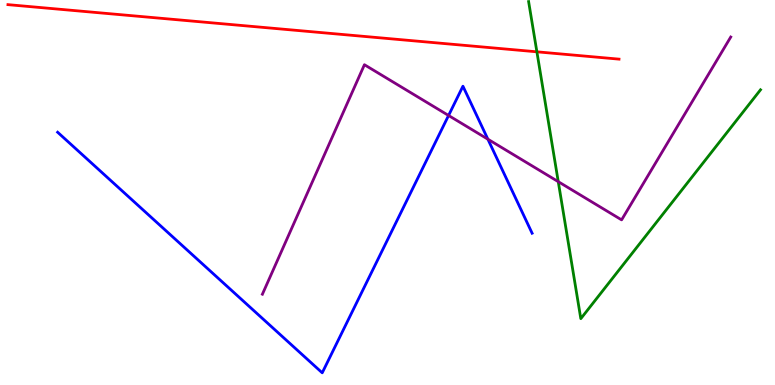[{'lines': ['blue', 'red'], 'intersections': []}, {'lines': ['green', 'red'], 'intersections': [{'x': 6.93, 'y': 8.65}]}, {'lines': ['purple', 'red'], 'intersections': []}, {'lines': ['blue', 'green'], 'intersections': []}, {'lines': ['blue', 'purple'], 'intersections': [{'x': 5.79, 'y': 7.0}, {'x': 6.3, 'y': 6.38}]}, {'lines': ['green', 'purple'], 'intersections': [{'x': 7.2, 'y': 5.28}]}]